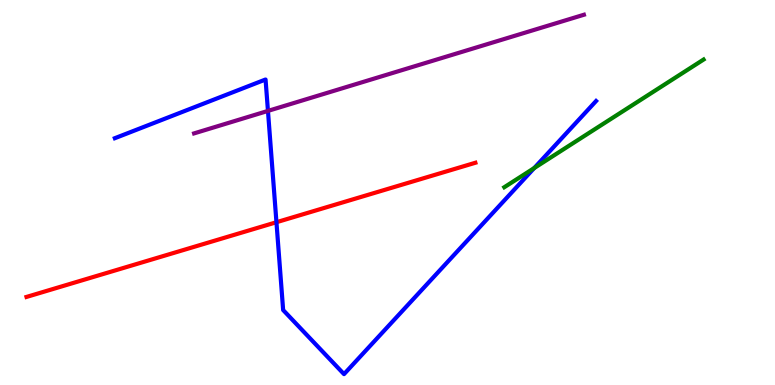[{'lines': ['blue', 'red'], 'intersections': [{'x': 3.57, 'y': 4.23}]}, {'lines': ['green', 'red'], 'intersections': []}, {'lines': ['purple', 'red'], 'intersections': []}, {'lines': ['blue', 'green'], 'intersections': [{'x': 6.89, 'y': 5.64}]}, {'lines': ['blue', 'purple'], 'intersections': [{'x': 3.46, 'y': 7.12}]}, {'lines': ['green', 'purple'], 'intersections': []}]